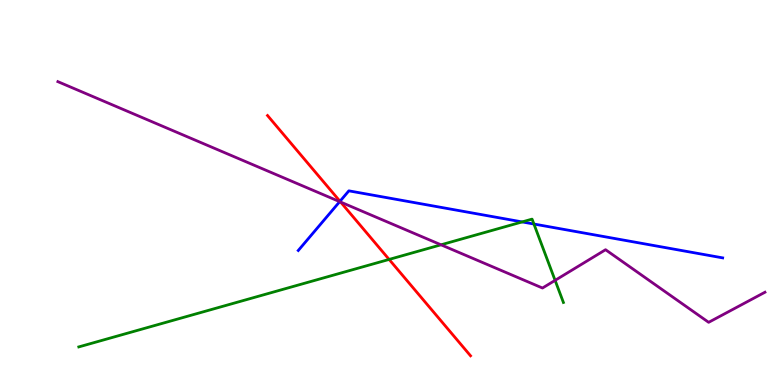[{'lines': ['blue', 'red'], 'intersections': [{'x': 4.39, 'y': 4.77}]}, {'lines': ['green', 'red'], 'intersections': [{'x': 5.02, 'y': 3.26}]}, {'lines': ['purple', 'red'], 'intersections': [{'x': 4.4, 'y': 4.75}]}, {'lines': ['blue', 'green'], 'intersections': [{'x': 6.74, 'y': 4.24}, {'x': 6.89, 'y': 4.18}]}, {'lines': ['blue', 'purple'], 'intersections': [{'x': 4.38, 'y': 4.76}]}, {'lines': ['green', 'purple'], 'intersections': [{'x': 5.69, 'y': 3.64}, {'x': 7.16, 'y': 2.72}]}]